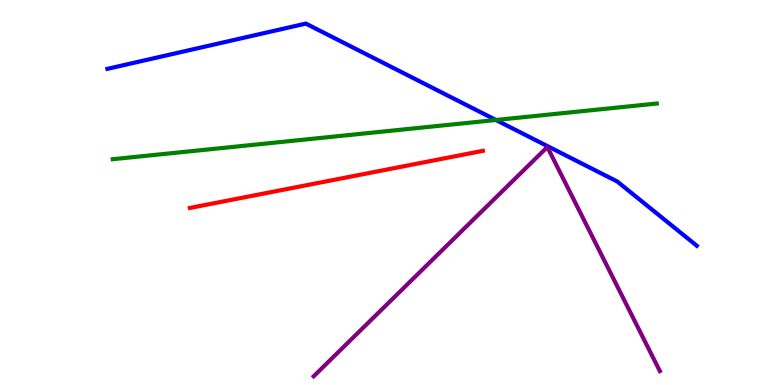[{'lines': ['blue', 'red'], 'intersections': []}, {'lines': ['green', 'red'], 'intersections': []}, {'lines': ['purple', 'red'], 'intersections': []}, {'lines': ['blue', 'green'], 'intersections': [{'x': 6.4, 'y': 6.88}]}, {'lines': ['blue', 'purple'], 'intersections': []}, {'lines': ['green', 'purple'], 'intersections': []}]